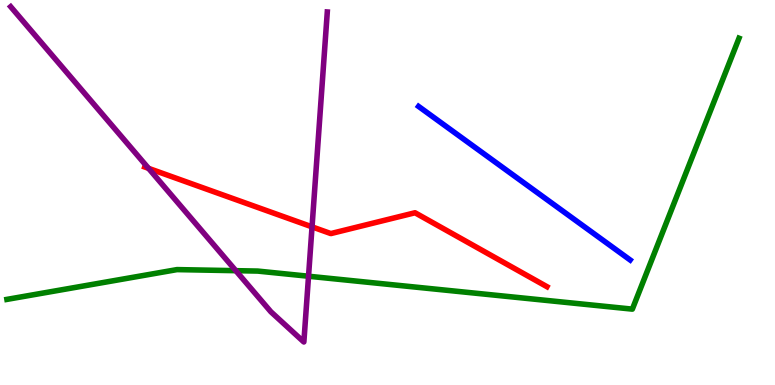[{'lines': ['blue', 'red'], 'intersections': []}, {'lines': ['green', 'red'], 'intersections': []}, {'lines': ['purple', 'red'], 'intersections': [{'x': 1.92, 'y': 5.63}, {'x': 4.03, 'y': 4.11}]}, {'lines': ['blue', 'green'], 'intersections': []}, {'lines': ['blue', 'purple'], 'intersections': []}, {'lines': ['green', 'purple'], 'intersections': [{'x': 3.04, 'y': 2.97}, {'x': 3.98, 'y': 2.83}]}]